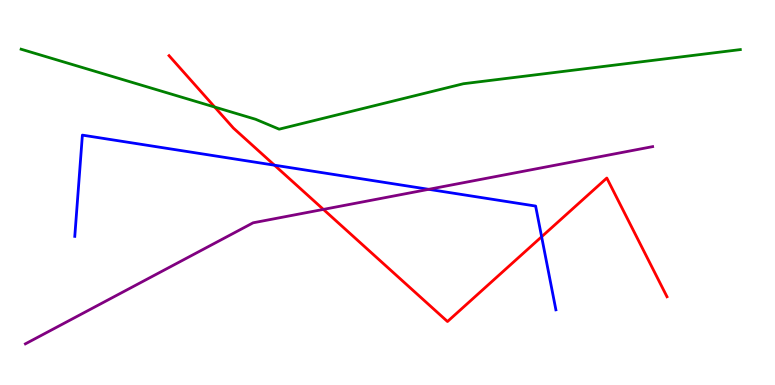[{'lines': ['blue', 'red'], 'intersections': [{'x': 3.54, 'y': 5.71}, {'x': 6.99, 'y': 3.85}]}, {'lines': ['green', 'red'], 'intersections': [{'x': 2.77, 'y': 7.22}]}, {'lines': ['purple', 'red'], 'intersections': [{'x': 4.17, 'y': 4.56}]}, {'lines': ['blue', 'green'], 'intersections': []}, {'lines': ['blue', 'purple'], 'intersections': [{'x': 5.53, 'y': 5.08}]}, {'lines': ['green', 'purple'], 'intersections': []}]